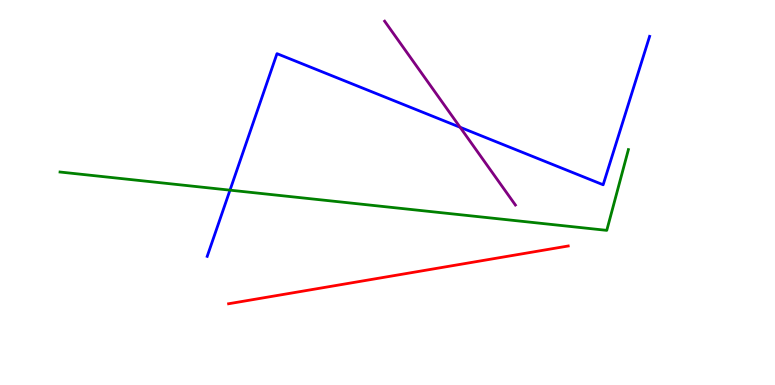[{'lines': ['blue', 'red'], 'intersections': []}, {'lines': ['green', 'red'], 'intersections': []}, {'lines': ['purple', 'red'], 'intersections': []}, {'lines': ['blue', 'green'], 'intersections': [{'x': 2.97, 'y': 5.06}]}, {'lines': ['blue', 'purple'], 'intersections': [{'x': 5.94, 'y': 6.69}]}, {'lines': ['green', 'purple'], 'intersections': []}]